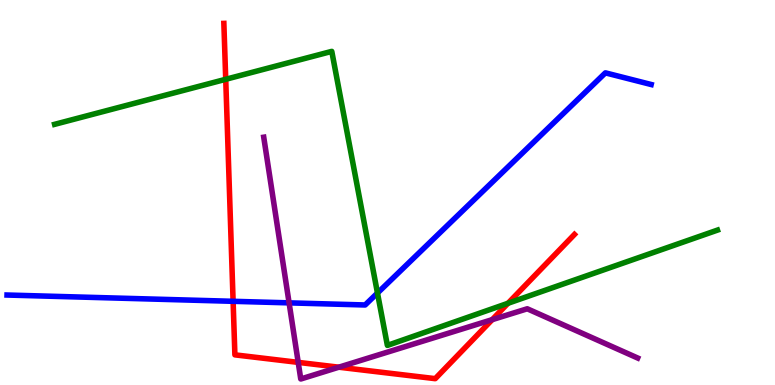[{'lines': ['blue', 'red'], 'intersections': [{'x': 3.01, 'y': 2.17}]}, {'lines': ['green', 'red'], 'intersections': [{'x': 2.91, 'y': 7.94}, {'x': 6.56, 'y': 2.12}]}, {'lines': ['purple', 'red'], 'intersections': [{'x': 3.85, 'y': 0.588}, {'x': 4.37, 'y': 0.462}, {'x': 6.35, 'y': 1.7}]}, {'lines': ['blue', 'green'], 'intersections': [{'x': 4.87, 'y': 2.39}]}, {'lines': ['blue', 'purple'], 'intersections': [{'x': 3.73, 'y': 2.13}]}, {'lines': ['green', 'purple'], 'intersections': []}]